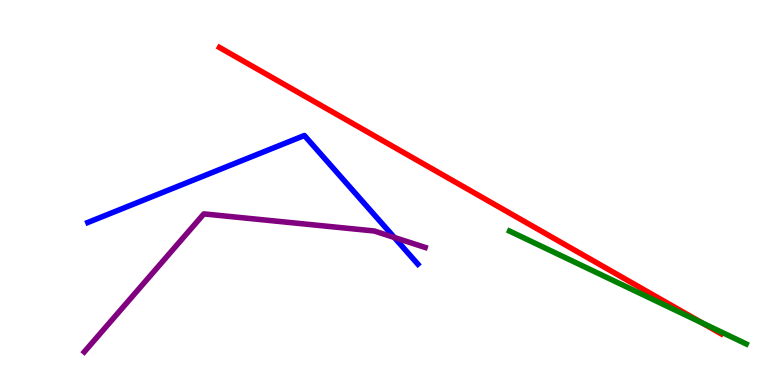[{'lines': ['blue', 'red'], 'intersections': []}, {'lines': ['green', 'red'], 'intersections': [{'x': 9.06, 'y': 1.62}]}, {'lines': ['purple', 'red'], 'intersections': []}, {'lines': ['blue', 'green'], 'intersections': []}, {'lines': ['blue', 'purple'], 'intersections': [{'x': 5.09, 'y': 3.83}]}, {'lines': ['green', 'purple'], 'intersections': []}]